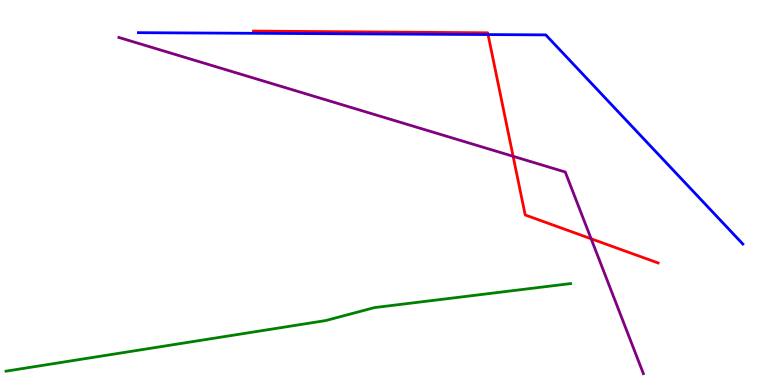[{'lines': ['blue', 'red'], 'intersections': [{'x': 6.3, 'y': 9.1}]}, {'lines': ['green', 'red'], 'intersections': []}, {'lines': ['purple', 'red'], 'intersections': [{'x': 6.62, 'y': 5.94}, {'x': 7.63, 'y': 3.8}]}, {'lines': ['blue', 'green'], 'intersections': []}, {'lines': ['blue', 'purple'], 'intersections': []}, {'lines': ['green', 'purple'], 'intersections': []}]